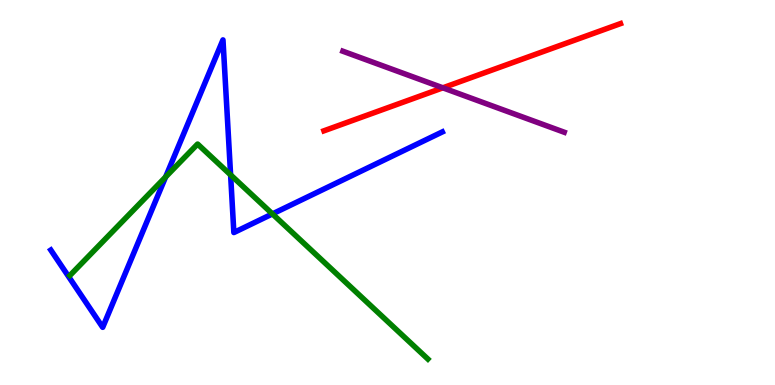[{'lines': ['blue', 'red'], 'intersections': []}, {'lines': ['green', 'red'], 'intersections': []}, {'lines': ['purple', 'red'], 'intersections': [{'x': 5.71, 'y': 7.72}]}, {'lines': ['blue', 'green'], 'intersections': [{'x': 2.14, 'y': 5.4}, {'x': 2.98, 'y': 5.46}, {'x': 3.52, 'y': 4.44}]}, {'lines': ['blue', 'purple'], 'intersections': []}, {'lines': ['green', 'purple'], 'intersections': []}]